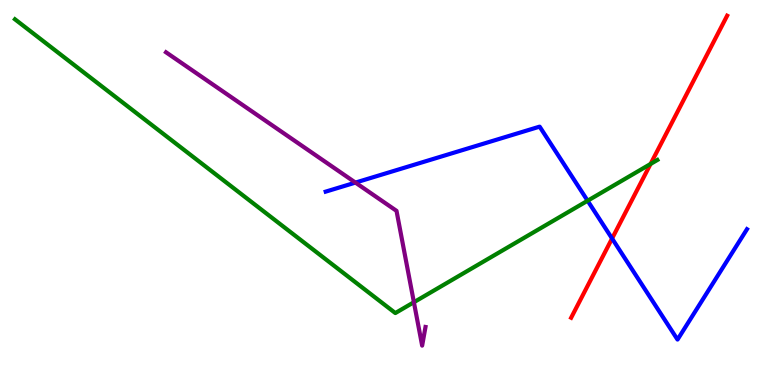[{'lines': ['blue', 'red'], 'intersections': [{'x': 7.9, 'y': 3.81}]}, {'lines': ['green', 'red'], 'intersections': [{'x': 8.39, 'y': 5.74}]}, {'lines': ['purple', 'red'], 'intersections': []}, {'lines': ['blue', 'green'], 'intersections': [{'x': 7.58, 'y': 4.79}]}, {'lines': ['blue', 'purple'], 'intersections': [{'x': 4.59, 'y': 5.26}]}, {'lines': ['green', 'purple'], 'intersections': [{'x': 5.34, 'y': 2.15}]}]